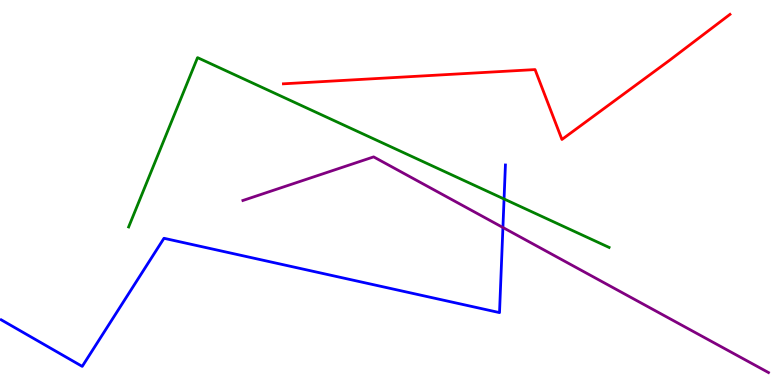[{'lines': ['blue', 'red'], 'intersections': []}, {'lines': ['green', 'red'], 'intersections': []}, {'lines': ['purple', 'red'], 'intersections': []}, {'lines': ['blue', 'green'], 'intersections': [{'x': 6.5, 'y': 4.83}]}, {'lines': ['blue', 'purple'], 'intersections': [{'x': 6.49, 'y': 4.09}]}, {'lines': ['green', 'purple'], 'intersections': []}]